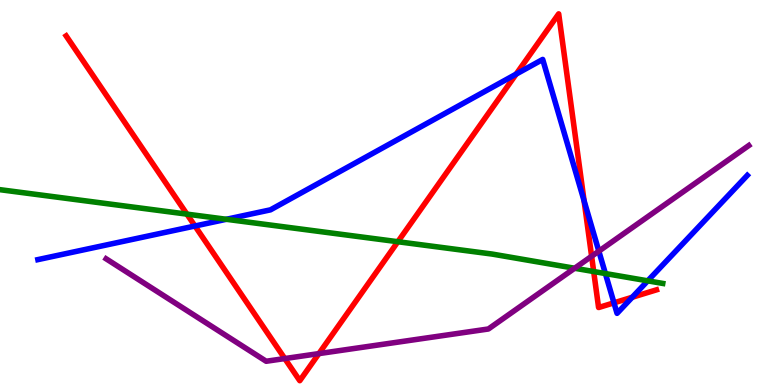[{'lines': ['blue', 'red'], 'intersections': [{'x': 2.52, 'y': 4.13}, {'x': 6.66, 'y': 8.08}, {'x': 7.54, 'y': 4.79}, {'x': 7.92, 'y': 2.13}, {'x': 8.16, 'y': 2.28}]}, {'lines': ['green', 'red'], 'intersections': [{'x': 2.41, 'y': 4.44}, {'x': 5.13, 'y': 3.72}, {'x': 7.66, 'y': 2.95}]}, {'lines': ['purple', 'red'], 'intersections': [{'x': 3.67, 'y': 0.687}, {'x': 4.11, 'y': 0.815}, {'x': 7.63, 'y': 3.34}]}, {'lines': ['blue', 'green'], 'intersections': [{'x': 2.92, 'y': 4.3}, {'x': 7.81, 'y': 2.89}, {'x': 8.36, 'y': 2.71}]}, {'lines': ['blue', 'purple'], 'intersections': [{'x': 7.73, 'y': 3.48}]}, {'lines': ['green', 'purple'], 'intersections': [{'x': 7.41, 'y': 3.03}]}]